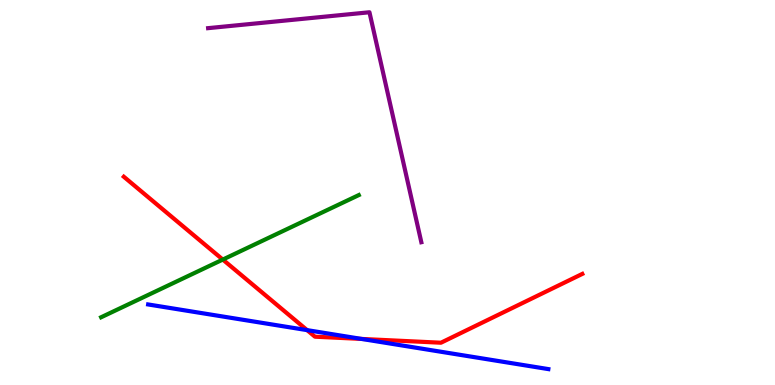[{'lines': ['blue', 'red'], 'intersections': [{'x': 3.96, 'y': 1.43}, {'x': 4.67, 'y': 1.2}]}, {'lines': ['green', 'red'], 'intersections': [{'x': 2.87, 'y': 3.26}]}, {'lines': ['purple', 'red'], 'intersections': []}, {'lines': ['blue', 'green'], 'intersections': []}, {'lines': ['blue', 'purple'], 'intersections': []}, {'lines': ['green', 'purple'], 'intersections': []}]